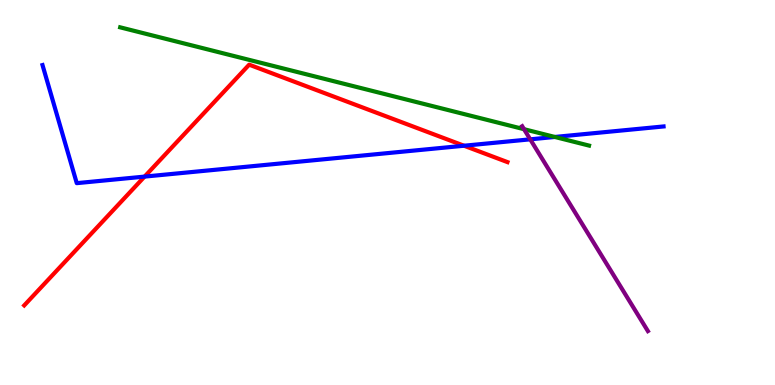[{'lines': ['blue', 'red'], 'intersections': [{'x': 1.87, 'y': 5.41}, {'x': 5.99, 'y': 6.21}]}, {'lines': ['green', 'red'], 'intersections': []}, {'lines': ['purple', 'red'], 'intersections': []}, {'lines': ['blue', 'green'], 'intersections': [{'x': 7.16, 'y': 6.44}]}, {'lines': ['blue', 'purple'], 'intersections': [{'x': 6.84, 'y': 6.38}]}, {'lines': ['green', 'purple'], 'intersections': [{'x': 6.76, 'y': 6.64}]}]